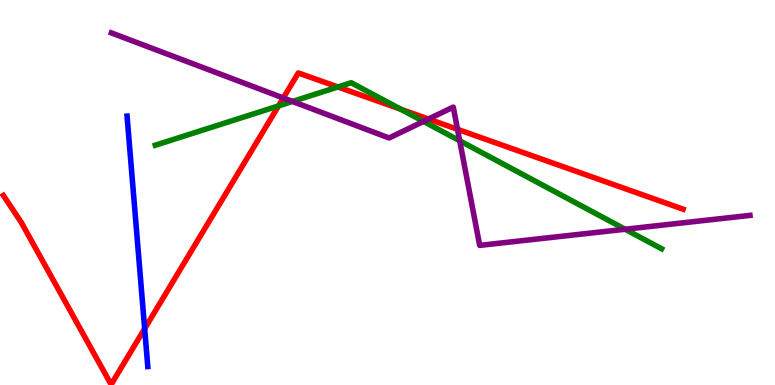[{'lines': ['blue', 'red'], 'intersections': [{'x': 1.87, 'y': 1.46}]}, {'lines': ['green', 'red'], 'intersections': [{'x': 3.59, 'y': 7.25}, {'x': 4.36, 'y': 7.74}, {'x': 5.17, 'y': 7.16}]}, {'lines': ['purple', 'red'], 'intersections': [{'x': 3.66, 'y': 7.46}, {'x': 5.53, 'y': 6.91}, {'x': 5.9, 'y': 6.64}]}, {'lines': ['blue', 'green'], 'intersections': []}, {'lines': ['blue', 'purple'], 'intersections': []}, {'lines': ['green', 'purple'], 'intersections': [{'x': 3.77, 'y': 7.36}, {'x': 5.46, 'y': 6.85}, {'x': 5.93, 'y': 6.34}, {'x': 8.07, 'y': 4.05}]}]